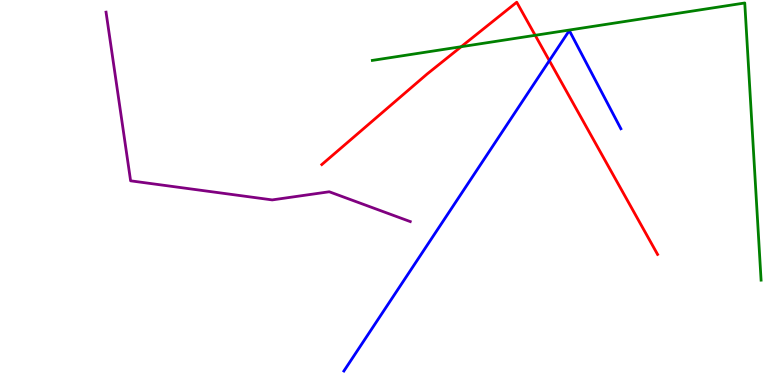[{'lines': ['blue', 'red'], 'intersections': [{'x': 7.09, 'y': 8.42}]}, {'lines': ['green', 'red'], 'intersections': [{'x': 5.95, 'y': 8.79}, {'x': 6.91, 'y': 9.08}]}, {'lines': ['purple', 'red'], 'intersections': []}, {'lines': ['blue', 'green'], 'intersections': []}, {'lines': ['blue', 'purple'], 'intersections': []}, {'lines': ['green', 'purple'], 'intersections': []}]